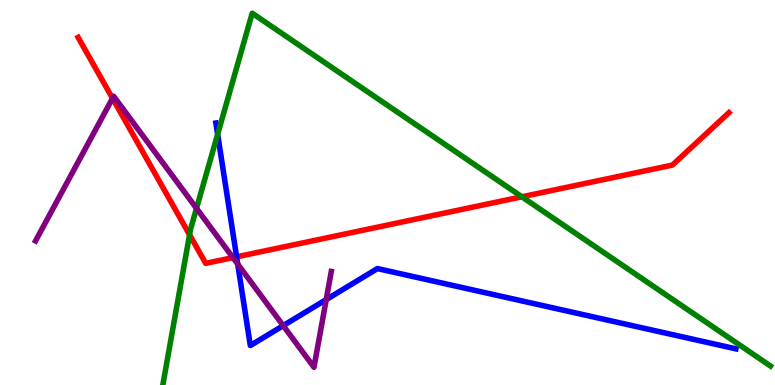[{'lines': ['blue', 'red'], 'intersections': [{'x': 3.05, 'y': 3.33}]}, {'lines': ['green', 'red'], 'intersections': [{'x': 2.45, 'y': 3.9}, {'x': 6.73, 'y': 4.89}]}, {'lines': ['purple', 'red'], 'intersections': [{'x': 1.45, 'y': 7.45}, {'x': 3.01, 'y': 3.31}]}, {'lines': ['blue', 'green'], 'intersections': [{'x': 2.81, 'y': 6.51}]}, {'lines': ['blue', 'purple'], 'intersections': [{'x': 3.07, 'y': 3.14}, {'x': 3.65, 'y': 1.54}, {'x': 4.21, 'y': 2.22}]}, {'lines': ['green', 'purple'], 'intersections': [{'x': 2.54, 'y': 4.59}]}]